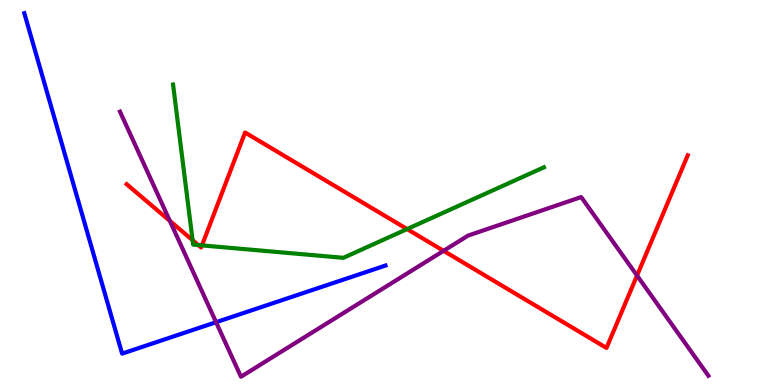[{'lines': ['blue', 'red'], 'intersections': []}, {'lines': ['green', 'red'], 'intersections': [{'x': 2.48, 'y': 3.76}, {'x': 2.56, 'y': 3.63}, {'x': 2.61, 'y': 3.63}, {'x': 5.25, 'y': 4.05}]}, {'lines': ['purple', 'red'], 'intersections': [{'x': 2.19, 'y': 4.26}, {'x': 5.72, 'y': 3.49}, {'x': 8.22, 'y': 2.84}]}, {'lines': ['blue', 'green'], 'intersections': []}, {'lines': ['blue', 'purple'], 'intersections': [{'x': 2.79, 'y': 1.63}]}, {'lines': ['green', 'purple'], 'intersections': []}]